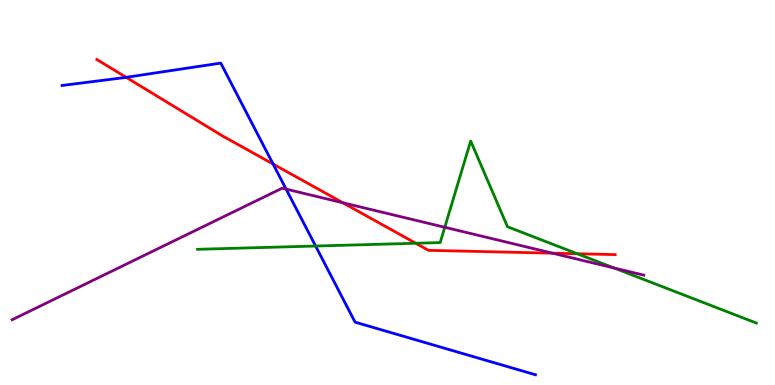[{'lines': ['blue', 'red'], 'intersections': [{'x': 1.63, 'y': 7.99}, {'x': 3.52, 'y': 5.74}]}, {'lines': ['green', 'red'], 'intersections': [{'x': 5.36, 'y': 3.68}, {'x': 7.45, 'y': 3.41}]}, {'lines': ['purple', 'red'], 'intersections': [{'x': 4.42, 'y': 4.73}, {'x': 7.13, 'y': 3.42}]}, {'lines': ['blue', 'green'], 'intersections': [{'x': 4.07, 'y': 3.61}]}, {'lines': ['blue', 'purple'], 'intersections': [{'x': 3.69, 'y': 5.09}]}, {'lines': ['green', 'purple'], 'intersections': [{'x': 5.74, 'y': 4.1}, {'x': 7.92, 'y': 3.04}]}]